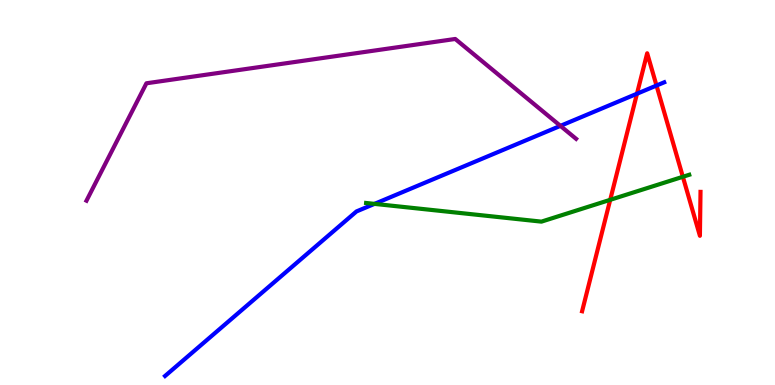[{'lines': ['blue', 'red'], 'intersections': [{'x': 8.22, 'y': 7.57}, {'x': 8.47, 'y': 7.78}]}, {'lines': ['green', 'red'], 'intersections': [{'x': 7.87, 'y': 4.81}, {'x': 8.81, 'y': 5.41}]}, {'lines': ['purple', 'red'], 'intersections': []}, {'lines': ['blue', 'green'], 'intersections': [{'x': 4.83, 'y': 4.7}]}, {'lines': ['blue', 'purple'], 'intersections': [{'x': 7.23, 'y': 6.73}]}, {'lines': ['green', 'purple'], 'intersections': []}]